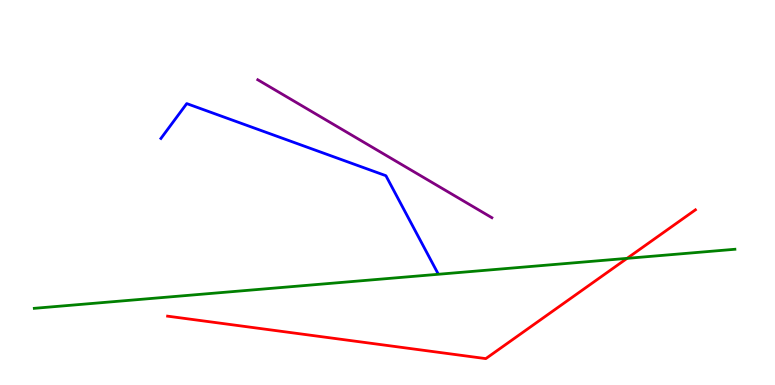[{'lines': ['blue', 'red'], 'intersections': []}, {'lines': ['green', 'red'], 'intersections': [{'x': 8.09, 'y': 3.29}]}, {'lines': ['purple', 'red'], 'intersections': []}, {'lines': ['blue', 'green'], 'intersections': []}, {'lines': ['blue', 'purple'], 'intersections': []}, {'lines': ['green', 'purple'], 'intersections': []}]